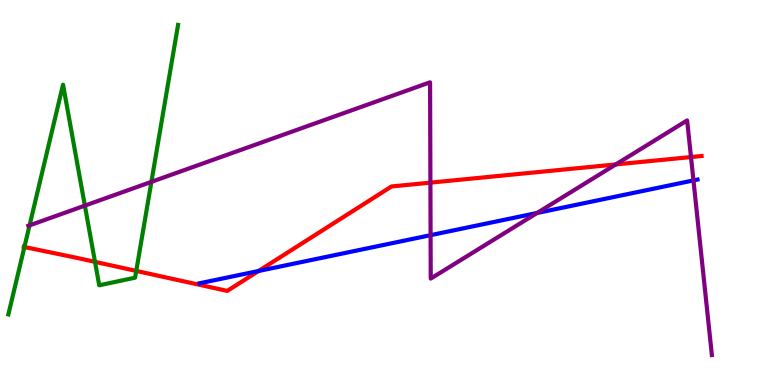[{'lines': ['blue', 'red'], 'intersections': [{'x': 3.34, 'y': 2.96}]}, {'lines': ['green', 'red'], 'intersections': [{'x': 0.315, 'y': 3.58}, {'x': 1.23, 'y': 3.2}, {'x': 1.76, 'y': 2.96}]}, {'lines': ['purple', 'red'], 'intersections': [{'x': 5.55, 'y': 5.26}, {'x': 7.95, 'y': 5.73}, {'x': 8.92, 'y': 5.92}]}, {'lines': ['blue', 'green'], 'intersections': []}, {'lines': ['blue', 'purple'], 'intersections': [{'x': 5.56, 'y': 3.89}, {'x': 6.93, 'y': 4.47}, {'x': 8.95, 'y': 5.31}]}, {'lines': ['green', 'purple'], 'intersections': [{'x': 0.381, 'y': 4.15}, {'x': 1.09, 'y': 4.66}, {'x': 1.95, 'y': 5.28}]}]